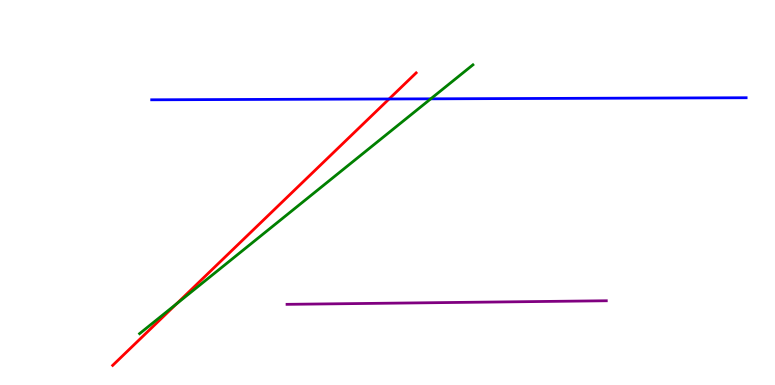[{'lines': ['blue', 'red'], 'intersections': [{'x': 5.02, 'y': 7.43}]}, {'lines': ['green', 'red'], 'intersections': [{'x': 2.28, 'y': 2.11}]}, {'lines': ['purple', 'red'], 'intersections': []}, {'lines': ['blue', 'green'], 'intersections': [{'x': 5.56, 'y': 7.43}]}, {'lines': ['blue', 'purple'], 'intersections': []}, {'lines': ['green', 'purple'], 'intersections': []}]